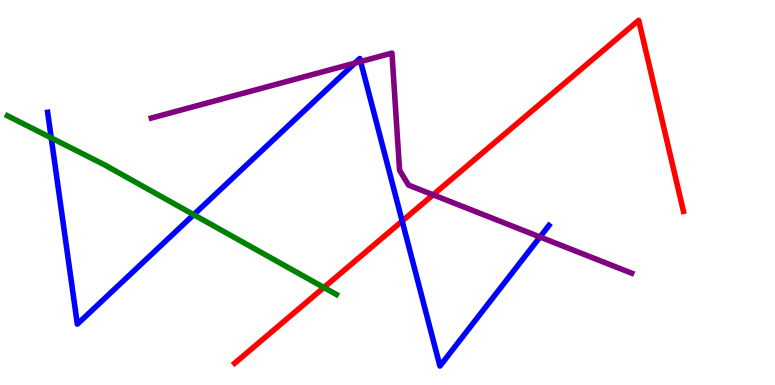[{'lines': ['blue', 'red'], 'intersections': [{'x': 5.19, 'y': 4.26}]}, {'lines': ['green', 'red'], 'intersections': [{'x': 4.18, 'y': 2.53}]}, {'lines': ['purple', 'red'], 'intersections': [{'x': 5.59, 'y': 4.94}]}, {'lines': ['blue', 'green'], 'intersections': [{'x': 0.661, 'y': 6.42}, {'x': 2.5, 'y': 4.42}]}, {'lines': ['blue', 'purple'], 'intersections': [{'x': 4.58, 'y': 8.36}, {'x': 4.65, 'y': 8.4}, {'x': 6.97, 'y': 3.84}]}, {'lines': ['green', 'purple'], 'intersections': []}]